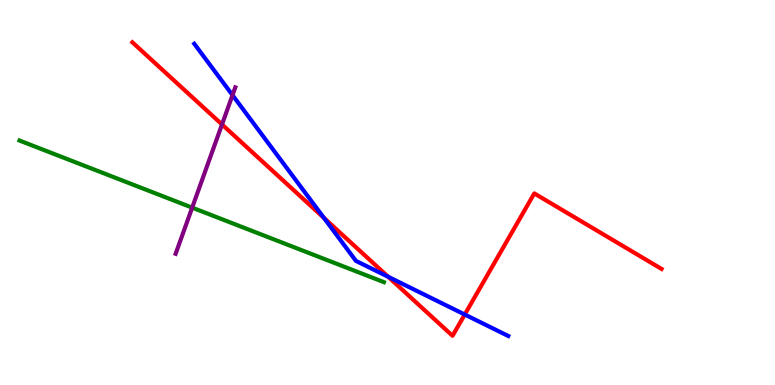[{'lines': ['blue', 'red'], 'intersections': [{'x': 4.18, 'y': 4.34}, {'x': 5.01, 'y': 2.81}, {'x': 6.0, 'y': 1.83}]}, {'lines': ['green', 'red'], 'intersections': []}, {'lines': ['purple', 'red'], 'intersections': [{'x': 2.86, 'y': 6.77}]}, {'lines': ['blue', 'green'], 'intersections': []}, {'lines': ['blue', 'purple'], 'intersections': [{'x': 3.0, 'y': 7.53}]}, {'lines': ['green', 'purple'], 'intersections': [{'x': 2.48, 'y': 4.61}]}]